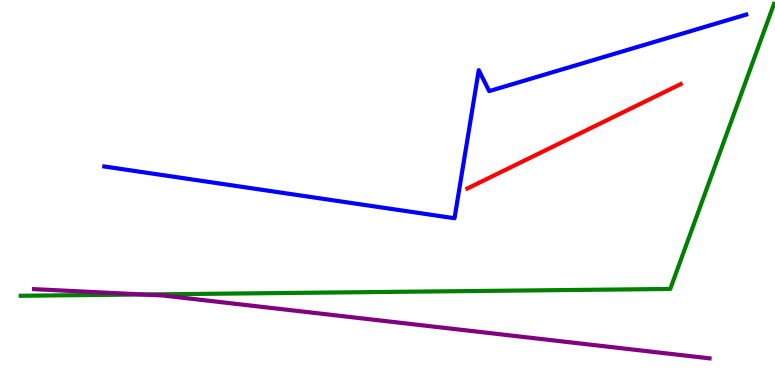[{'lines': ['blue', 'red'], 'intersections': []}, {'lines': ['green', 'red'], 'intersections': []}, {'lines': ['purple', 'red'], 'intersections': []}, {'lines': ['blue', 'green'], 'intersections': []}, {'lines': ['blue', 'purple'], 'intersections': []}, {'lines': ['green', 'purple'], 'intersections': [{'x': 1.84, 'y': 2.35}]}]